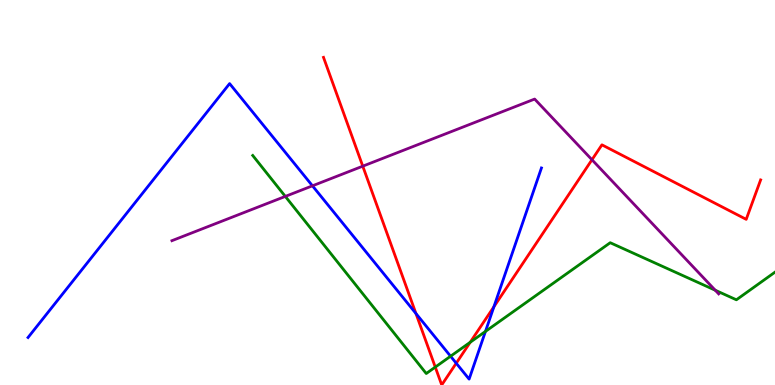[{'lines': ['blue', 'red'], 'intersections': [{'x': 5.37, 'y': 1.86}, {'x': 5.89, 'y': 0.566}, {'x': 6.37, 'y': 2.03}]}, {'lines': ['green', 'red'], 'intersections': [{'x': 5.62, 'y': 0.465}, {'x': 6.07, 'y': 1.11}]}, {'lines': ['purple', 'red'], 'intersections': [{'x': 4.68, 'y': 5.68}, {'x': 7.64, 'y': 5.85}]}, {'lines': ['blue', 'green'], 'intersections': [{'x': 5.81, 'y': 0.747}, {'x': 6.26, 'y': 1.39}]}, {'lines': ['blue', 'purple'], 'intersections': [{'x': 4.03, 'y': 5.17}]}, {'lines': ['green', 'purple'], 'intersections': [{'x': 3.68, 'y': 4.9}, {'x': 9.23, 'y': 2.46}]}]